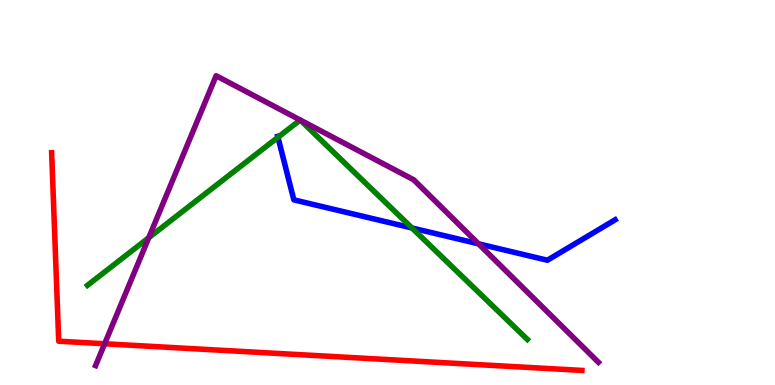[{'lines': ['blue', 'red'], 'intersections': []}, {'lines': ['green', 'red'], 'intersections': []}, {'lines': ['purple', 'red'], 'intersections': [{'x': 1.35, 'y': 1.07}]}, {'lines': ['blue', 'green'], 'intersections': [{'x': 3.59, 'y': 6.43}, {'x': 5.32, 'y': 4.08}]}, {'lines': ['blue', 'purple'], 'intersections': [{'x': 6.17, 'y': 3.67}]}, {'lines': ['green', 'purple'], 'intersections': [{'x': 1.92, 'y': 3.83}, {'x': 3.87, 'y': 6.88}, {'x': 3.87, 'y': 6.88}]}]